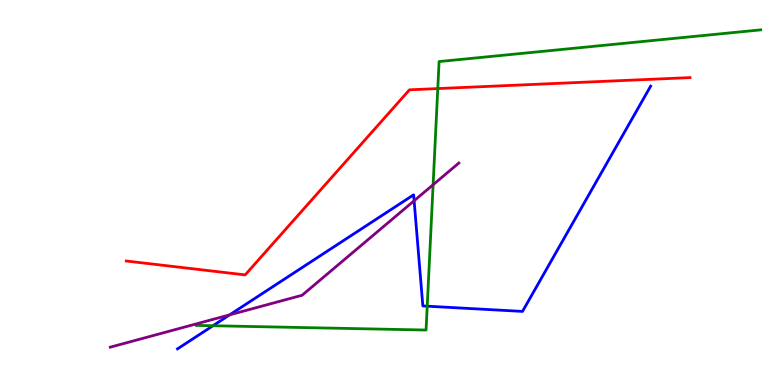[{'lines': ['blue', 'red'], 'intersections': []}, {'lines': ['green', 'red'], 'intersections': [{'x': 5.65, 'y': 7.7}]}, {'lines': ['purple', 'red'], 'intersections': []}, {'lines': ['blue', 'green'], 'intersections': [{'x': 2.75, 'y': 1.54}, {'x': 5.51, 'y': 2.05}]}, {'lines': ['blue', 'purple'], 'intersections': [{'x': 2.96, 'y': 1.82}, {'x': 5.34, 'y': 4.79}]}, {'lines': ['green', 'purple'], 'intersections': [{'x': 5.59, 'y': 5.2}]}]